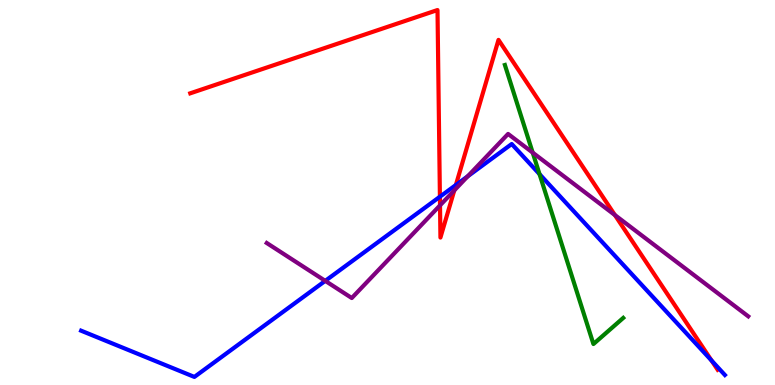[{'lines': ['blue', 'red'], 'intersections': [{'x': 5.68, 'y': 4.89}, {'x': 5.88, 'y': 5.19}, {'x': 9.18, 'y': 0.634}]}, {'lines': ['green', 'red'], 'intersections': []}, {'lines': ['purple', 'red'], 'intersections': [{'x': 5.68, 'y': 4.67}, {'x': 5.86, 'y': 5.05}, {'x': 7.93, 'y': 4.41}]}, {'lines': ['blue', 'green'], 'intersections': [{'x': 6.96, 'y': 5.48}]}, {'lines': ['blue', 'purple'], 'intersections': [{'x': 4.2, 'y': 2.7}, {'x': 6.04, 'y': 5.42}]}, {'lines': ['green', 'purple'], 'intersections': [{'x': 6.87, 'y': 6.04}]}]